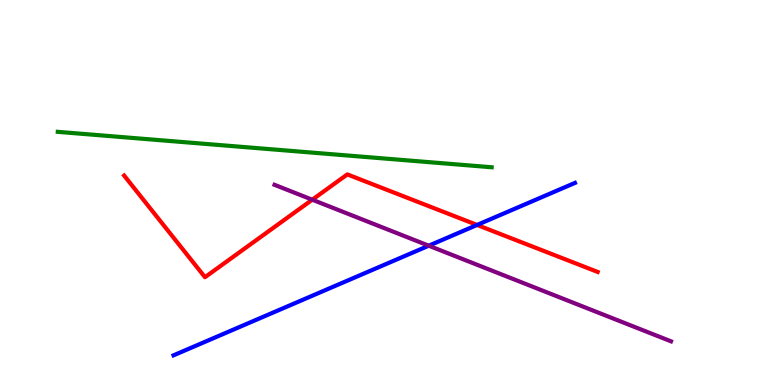[{'lines': ['blue', 'red'], 'intersections': [{'x': 6.16, 'y': 4.16}]}, {'lines': ['green', 'red'], 'intersections': []}, {'lines': ['purple', 'red'], 'intersections': [{'x': 4.03, 'y': 4.81}]}, {'lines': ['blue', 'green'], 'intersections': []}, {'lines': ['blue', 'purple'], 'intersections': [{'x': 5.53, 'y': 3.62}]}, {'lines': ['green', 'purple'], 'intersections': []}]